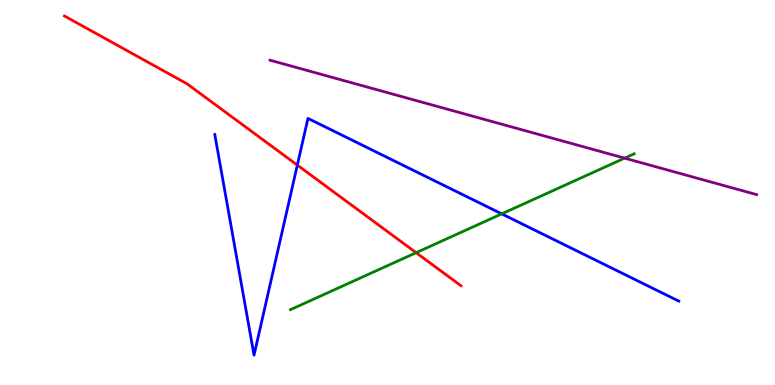[{'lines': ['blue', 'red'], 'intersections': [{'x': 3.84, 'y': 5.71}]}, {'lines': ['green', 'red'], 'intersections': [{'x': 5.37, 'y': 3.44}]}, {'lines': ['purple', 'red'], 'intersections': []}, {'lines': ['blue', 'green'], 'intersections': [{'x': 6.47, 'y': 4.44}]}, {'lines': ['blue', 'purple'], 'intersections': []}, {'lines': ['green', 'purple'], 'intersections': [{'x': 8.06, 'y': 5.89}]}]